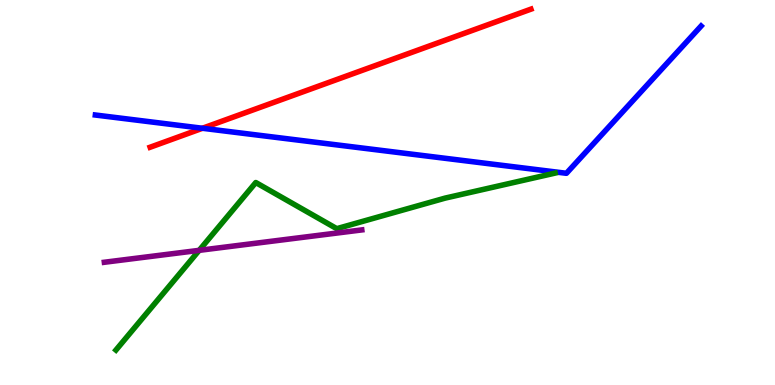[{'lines': ['blue', 'red'], 'intersections': [{'x': 2.61, 'y': 6.67}]}, {'lines': ['green', 'red'], 'intersections': []}, {'lines': ['purple', 'red'], 'intersections': []}, {'lines': ['blue', 'green'], 'intersections': []}, {'lines': ['blue', 'purple'], 'intersections': []}, {'lines': ['green', 'purple'], 'intersections': [{'x': 2.57, 'y': 3.5}]}]